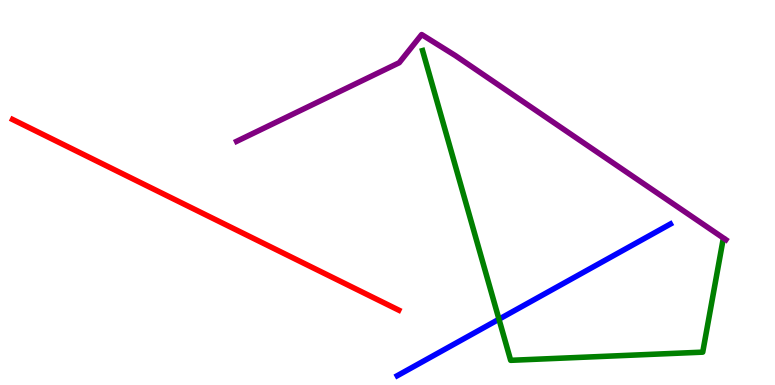[{'lines': ['blue', 'red'], 'intersections': []}, {'lines': ['green', 'red'], 'intersections': []}, {'lines': ['purple', 'red'], 'intersections': []}, {'lines': ['blue', 'green'], 'intersections': [{'x': 6.44, 'y': 1.71}]}, {'lines': ['blue', 'purple'], 'intersections': []}, {'lines': ['green', 'purple'], 'intersections': []}]